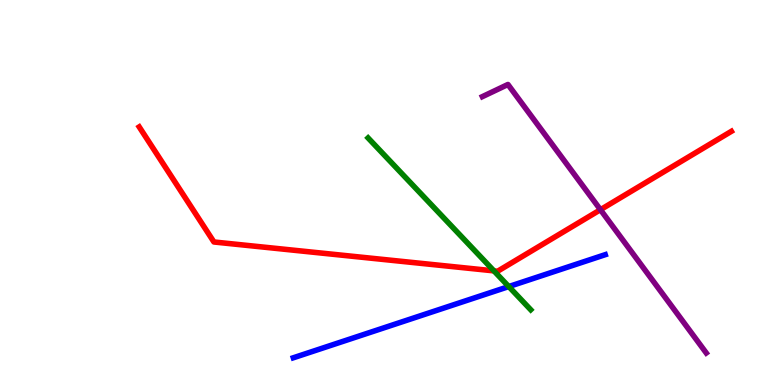[{'lines': ['blue', 'red'], 'intersections': []}, {'lines': ['green', 'red'], 'intersections': [{'x': 6.37, 'y': 2.96}]}, {'lines': ['purple', 'red'], 'intersections': [{'x': 7.75, 'y': 4.55}]}, {'lines': ['blue', 'green'], 'intersections': [{'x': 6.56, 'y': 2.56}]}, {'lines': ['blue', 'purple'], 'intersections': []}, {'lines': ['green', 'purple'], 'intersections': []}]